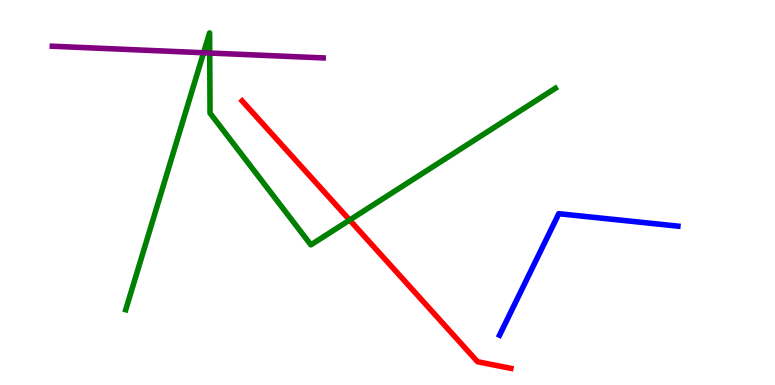[{'lines': ['blue', 'red'], 'intersections': []}, {'lines': ['green', 'red'], 'intersections': [{'x': 4.51, 'y': 4.29}]}, {'lines': ['purple', 'red'], 'intersections': []}, {'lines': ['blue', 'green'], 'intersections': []}, {'lines': ['blue', 'purple'], 'intersections': []}, {'lines': ['green', 'purple'], 'intersections': [{'x': 2.63, 'y': 8.63}, {'x': 2.71, 'y': 8.62}]}]